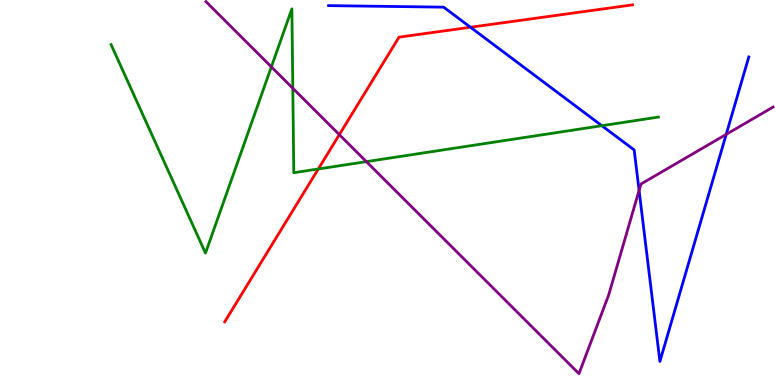[{'lines': ['blue', 'red'], 'intersections': [{'x': 6.07, 'y': 9.29}]}, {'lines': ['green', 'red'], 'intersections': [{'x': 4.11, 'y': 5.61}]}, {'lines': ['purple', 'red'], 'intersections': [{'x': 4.38, 'y': 6.5}]}, {'lines': ['blue', 'green'], 'intersections': [{'x': 7.77, 'y': 6.74}]}, {'lines': ['blue', 'purple'], 'intersections': [{'x': 8.25, 'y': 5.06}, {'x': 9.37, 'y': 6.51}]}, {'lines': ['green', 'purple'], 'intersections': [{'x': 3.5, 'y': 8.26}, {'x': 3.78, 'y': 7.71}, {'x': 4.73, 'y': 5.8}]}]